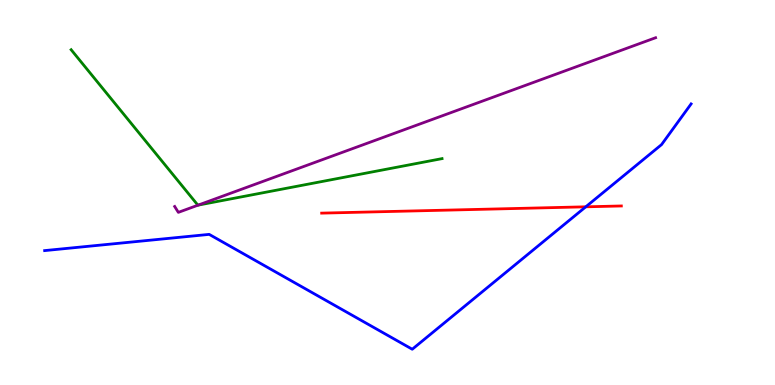[{'lines': ['blue', 'red'], 'intersections': [{'x': 7.56, 'y': 4.63}]}, {'lines': ['green', 'red'], 'intersections': []}, {'lines': ['purple', 'red'], 'intersections': []}, {'lines': ['blue', 'green'], 'intersections': []}, {'lines': ['blue', 'purple'], 'intersections': []}, {'lines': ['green', 'purple'], 'intersections': [{'x': 2.56, 'y': 4.67}]}]